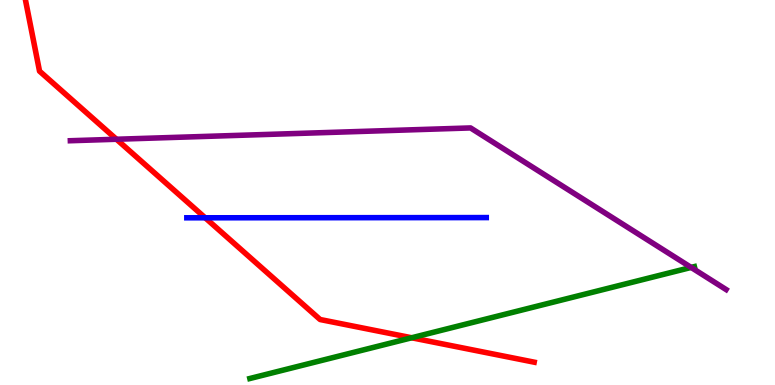[{'lines': ['blue', 'red'], 'intersections': [{'x': 2.65, 'y': 4.34}]}, {'lines': ['green', 'red'], 'intersections': [{'x': 5.31, 'y': 1.23}]}, {'lines': ['purple', 'red'], 'intersections': [{'x': 1.5, 'y': 6.38}]}, {'lines': ['blue', 'green'], 'intersections': []}, {'lines': ['blue', 'purple'], 'intersections': []}, {'lines': ['green', 'purple'], 'intersections': [{'x': 8.92, 'y': 3.05}]}]